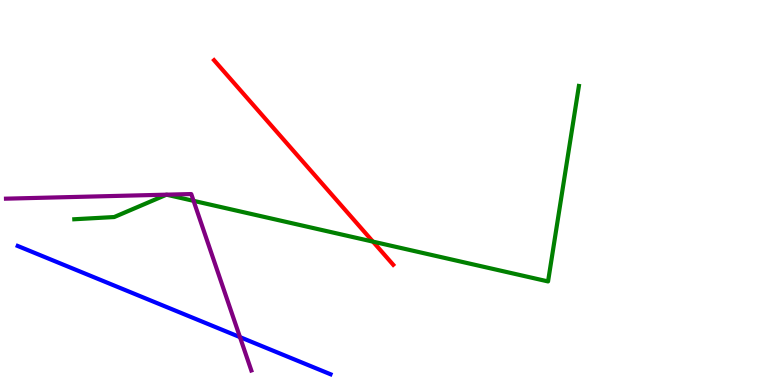[{'lines': ['blue', 'red'], 'intersections': []}, {'lines': ['green', 'red'], 'intersections': [{'x': 4.81, 'y': 3.72}]}, {'lines': ['purple', 'red'], 'intersections': []}, {'lines': ['blue', 'green'], 'intersections': []}, {'lines': ['blue', 'purple'], 'intersections': [{'x': 3.1, 'y': 1.24}]}, {'lines': ['green', 'purple'], 'intersections': [{'x': 2.5, 'y': 4.78}]}]